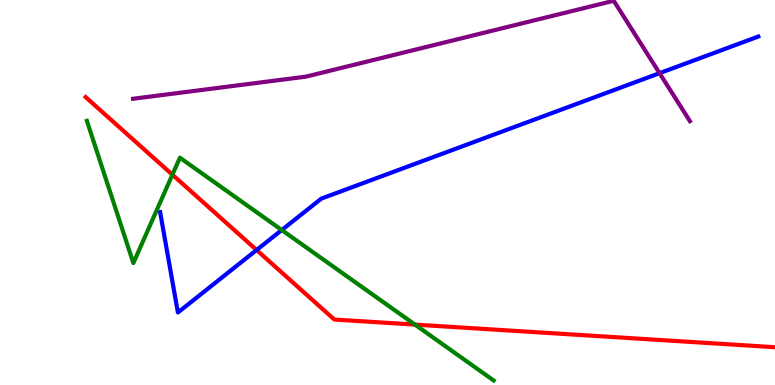[{'lines': ['blue', 'red'], 'intersections': [{'x': 3.31, 'y': 3.51}]}, {'lines': ['green', 'red'], 'intersections': [{'x': 2.22, 'y': 5.46}, {'x': 5.35, 'y': 1.57}]}, {'lines': ['purple', 'red'], 'intersections': []}, {'lines': ['blue', 'green'], 'intersections': [{'x': 3.64, 'y': 4.03}]}, {'lines': ['blue', 'purple'], 'intersections': [{'x': 8.51, 'y': 8.1}]}, {'lines': ['green', 'purple'], 'intersections': []}]